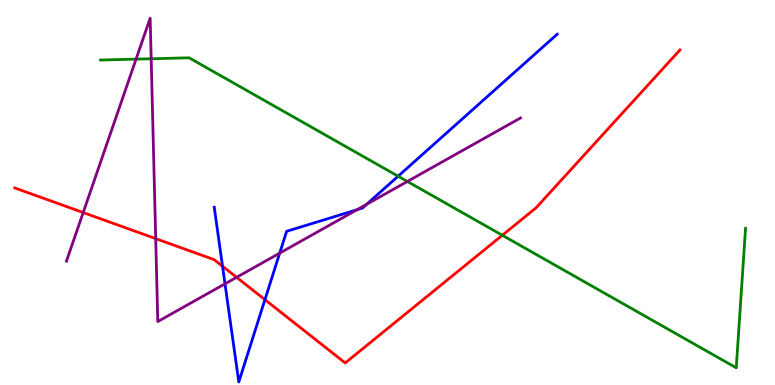[{'lines': ['blue', 'red'], 'intersections': [{'x': 2.87, 'y': 3.08}, {'x': 3.42, 'y': 2.22}]}, {'lines': ['green', 'red'], 'intersections': [{'x': 6.48, 'y': 3.89}]}, {'lines': ['purple', 'red'], 'intersections': [{'x': 1.07, 'y': 4.48}, {'x': 2.01, 'y': 3.8}, {'x': 3.05, 'y': 2.8}]}, {'lines': ['blue', 'green'], 'intersections': [{'x': 5.14, 'y': 5.42}]}, {'lines': ['blue', 'purple'], 'intersections': [{'x': 2.9, 'y': 2.63}, {'x': 3.61, 'y': 3.43}, {'x': 4.61, 'y': 4.55}, {'x': 4.73, 'y': 4.69}]}, {'lines': ['green', 'purple'], 'intersections': [{'x': 1.76, 'y': 8.46}, {'x': 1.95, 'y': 8.47}, {'x': 5.26, 'y': 5.29}]}]